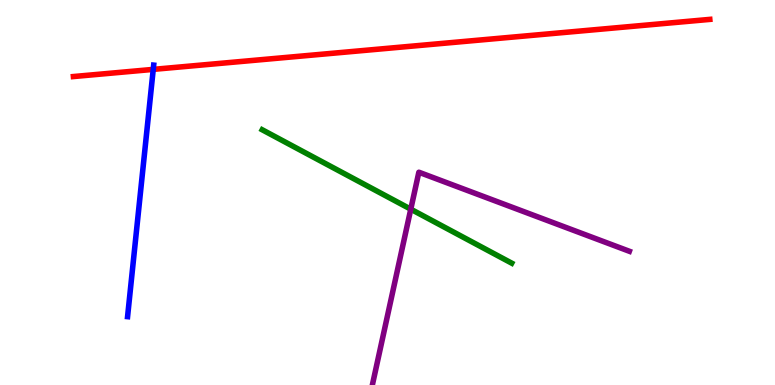[{'lines': ['blue', 'red'], 'intersections': [{'x': 1.98, 'y': 8.2}]}, {'lines': ['green', 'red'], 'intersections': []}, {'lines': ['purple', 'red'], 'intersections': []}, {'lines': ['blue', 'green'], 'intersections': []}, {'lines': ['blue', 'purple'], 'intersections': []}, {'lines': ['green', 'purple'], 'intersections': [{'x': 5.3, 'y': 4.57}]}]